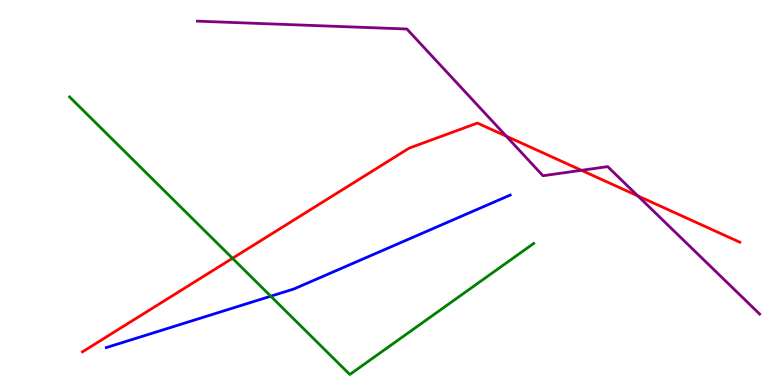[{'lines': ['blue', 'red'], 'intersections': []}, {'lines': ['green', 'red'], 'intersections': [{'x': 3.0, 'y': 3.29}]}, {'lines': ['purple', 'red'], 'intersections': [{'x': 6.53, 'y': 6.46}, {'x': 7.5, 'y': 5.58}, {'x': 8.23, 'y': 4.91}]}, {'lines': ['blue', 'green'], 'intersections': [{'x': 3.49, 'y': 2.31}]}, {'lines': ['blue', 'purple'], 'intersections': []}, {'lines': ['green', 'purple'], 'intersections': []}]